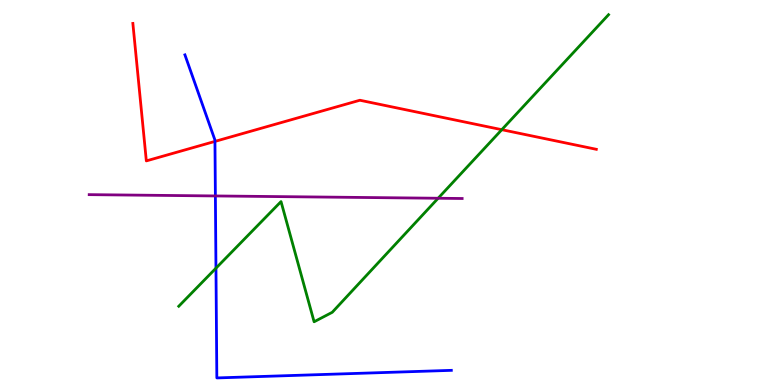[{'lines': ['blue', 'red'], 'intersections': [{'x': 2.77, 'y': 6.33}]}, {'lines': ['green', 'red'], 'intersections': [{'x': 6.47, 'y': 6.63}]}, {'lines': ['purple', 'red'], 'intersections': []}, {'lines': ['blue', 'green'], 'intersections': [{'x': 2.79, 'y': 3.03}]}, {'lines': ['blue', 'purple'], 'intersections': [{'x': 2.78, 'y': 4.91}]}, {'lines': ['green', 'purple'], 'intersections': [{'x': 5.65, 'y': 4.85}]}]